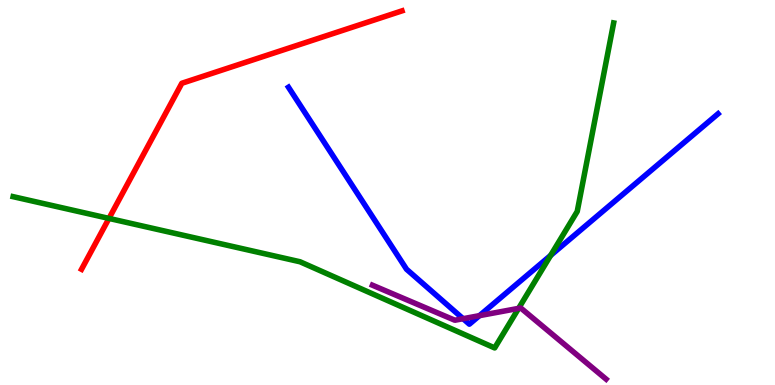[{'lines': ['blue', 'red'], 'intersections': []}, {'lines': ['green', 'red'], 'intersections': [{'x': 1.41, 'y': 4.33}]}, {'lines': ['purple', 'red'], 'intersections': []}, {'lines': ['blue', 'green'], 'intersections': [{'x': 7.1, 'y': 3.37}]}, {'lines': ['blue', 'purple'], 'intersections': [{'x': 5.98, 'y': 1.72}, {'x': 6.19, 'y': 1.8}]}, {'lines': ['green', 'purple'], 'intersections': [{'x': 6.69, 'y': 1.99}]}]